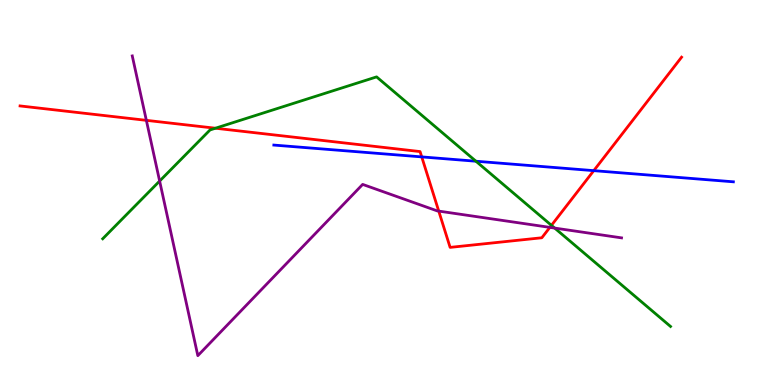[{'lines': ['blue', 'red'], 'intersections': [{'x': 5.44, 'y': 5.92}, {'x': 7.66, 'y': 5.57}]}, {'lines': ['green', 'red'], 'intersections': [{'x': 2.78, 'y': 6.67}, {'x': 7.12, 'y': 4.15}]}, {'lines': ['purple', 'red'], 'intersections': [{'x': 1.89, 'y': 6.87}, {'x': 5.66, 'y': 4.52}, {'x': 7.1, 'y': 4.09}]}, {'lines': ['blue', 'green'], 'intersections': [{'x': 6.14, 'y': 5.81}]}, {'lines': ['blue', 'purple'], 'intersections': []}, {'lines': ['green', 'purple'], 'intersections': [{'x': 2.06, 'y': 5.3}, {'x': 7.16, 'y': 4.08}]}]